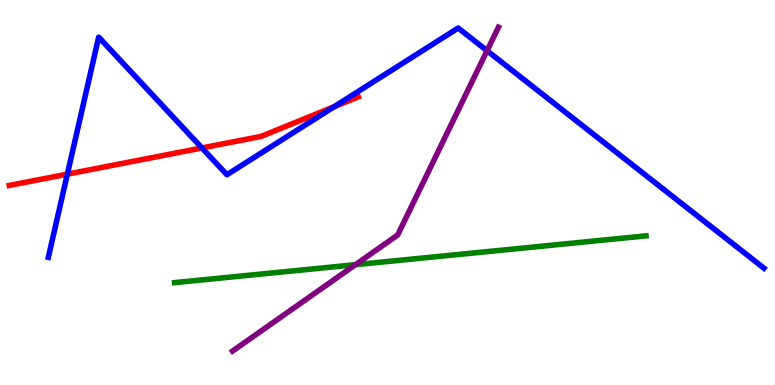[{'lines': ['blue', 'red'], 'intersections': [{'x': 0.869, 'y': 5.48}, {'x': 2.61, 'y': 6.16}, {'x': 4.31, 'y': 7.23}]}, {'lines': ['green', 'red'], 'intersections': []}, {'lines': ['purple', 'red'], 'intersections': []}, {'lines': ['blue', 'green'], 'intersections': []}, {'lines': ['blue', 'purple'], 'intersections': [{'x': 6.28, 'y': 8.68}]}, {'lines': ['green', 'purple'], 'intersections': [{'x': 4.59, 'y': 3.12}]}]